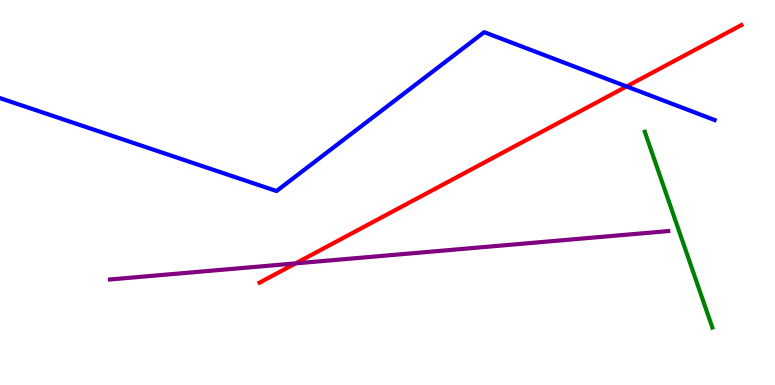[{'lines': ['blue', 'red'], 'intersections': [{'x': 8.08, 'y': 7.75}]}, {'lines': ['green', 'red'], 'intersections': []}, {'lines': ['purple', 'red'], 'intersections': [{'x': 3.81, 'y': 3.16}]}, {'lines': ['blue', 'green'], 'intersections': []}, {'lines': ['blue', 'purple'], 'intersections': []}, {'lines': ['green', 'purple'], 'intersections': []}]